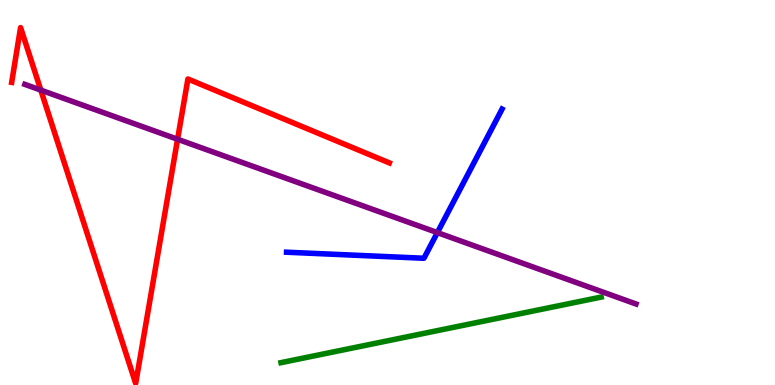[{'lines': ['blue', 'red'], 'intersections': []}, {'lines': ['green', 'red'], 'intersections': []}, {'lines': ['purple', 'red'], 'intersections': [{'x': 0.527, 'y': 7.66}, {'x': 2.29, 'y': 6.38}]}, {'lines': ['blue', 'green'], 'intersections': []}, {'lines': ['blue', 'purple'], 'intersections': [{'x': 5.64, 'y': 3.96}]}, {'lines': ['green', 'purple'], 'intersections': []}]